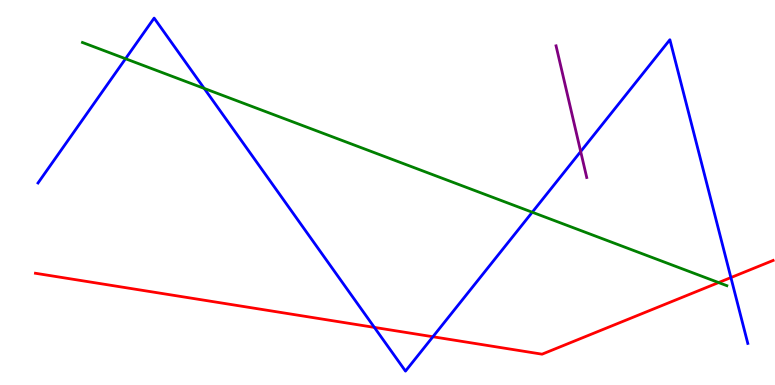[{'lines': ['blue', 'red'], 'intersections': [{'x': 4.83, 'y': 1.5}, {'x': 5.59, 'y': 1.25}, {'x': 9.43, 'y': 2.79}]}, {'lines': ['green', 'red'], 'intersections': [{'x': 9.27, 'y': 2.66}]}, {'lines': ['purple', 'red'], 'intersections': []}, {'lines': ['blue', 'green'], 'intersections': [{'x': 1.62, 'y': 8.47}, {'x': 2.63, 'y': 7.7}, {'x': 6.87, 'y': 4.49}]}, {'lines': ['blue', 'purple'], 'intersections': [{'x': 7.49, 'y': 6.06}]}, {'lines': ['green', 'purple'], 'intersections': []}]